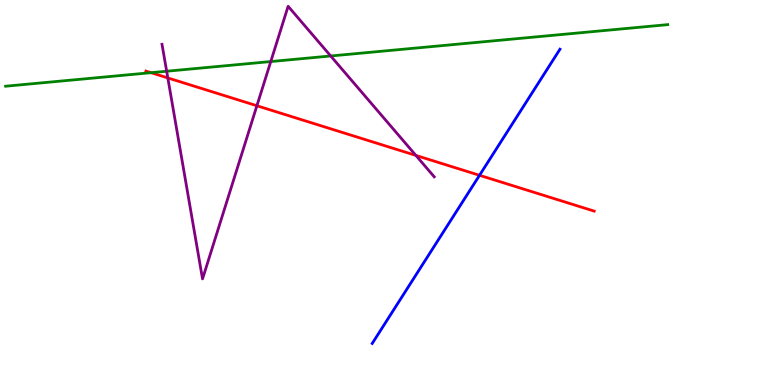[{'lines': ['blue', 'red'], 'intersections': [{'x': 6.19, 'y': 5.45}]}, {'lines': ['green', 'red'], 'intersections': [{'x': 1.95, 'y': 8.11}]}, {'lines': ['purple', 'red'], 'intersections': [{'x': 2.17, 'y': 7.98}, {'x': 3.31, 'y': 7.25}, {'x': 5.37, 'y': 5.96}]}, {'lines': ['blue', 'green'], 'intersections': []}, {'lines': ['blue', 'purple'], 'intersections': []}, {'lines': ['green', 'purple'], 'intersections': [{'x': 2.15, 'y': 8.15}, {'x': 3.49, 'y': 8.4}, {'x': 4.27, 'y': 8.55}]}]